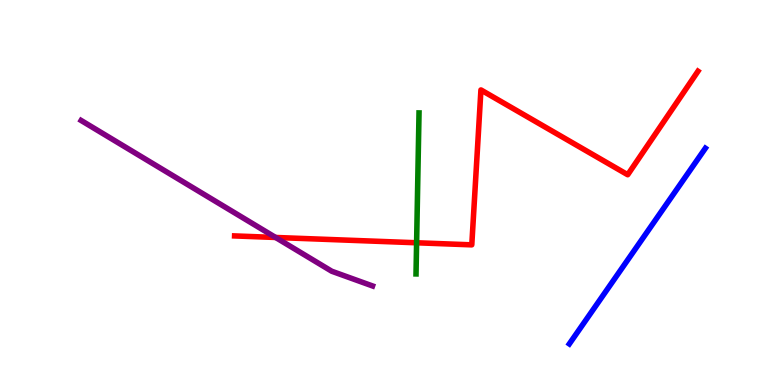[{'lines': ['blue', 'red'], 'intersections': []}, {'lines': ['green', 'red'], 'intersections': [{'x': 5.38, 'y': 3.69}]}, {'lines': ['purple', 'red'], 'intersections': [{'x': 3.56, 'y': 3.83}]}, {'lines': ['blue', 'green'], 'intersections': []}, {'lines': ['blue', 'purple'], 'intersections': []}, {'lines': ['green', 'purple'], 'intersections': []}]